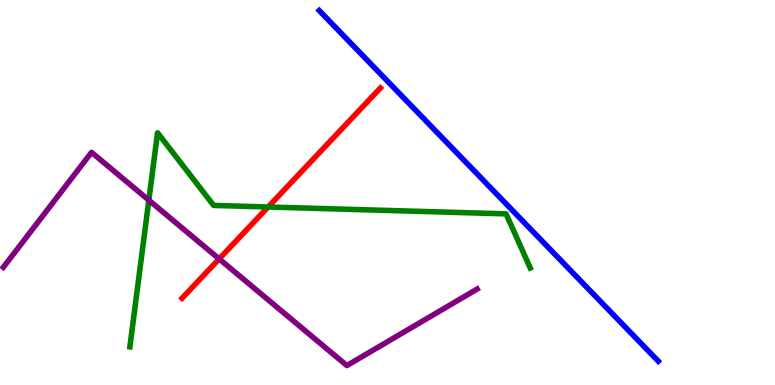[{'lines': ['blue', 'red'], 'intersections': []}, {'lines': ['green', 'red'], 'intersections': [{'x': 3.46, 'y': 4.62}]}, {'lines': ['purple', 'red'], 'intersections': [{'x': 2.83, 'y': 3.28}]}, {'lines': ['blue', 'green'], 'intersections': []}, {'lines': ['blue', 'purple'], 'intersections': []}, {'lines': ['green', 'purple'], 'intersections': [{'x': 1.92, 'y': 4.8}]}]